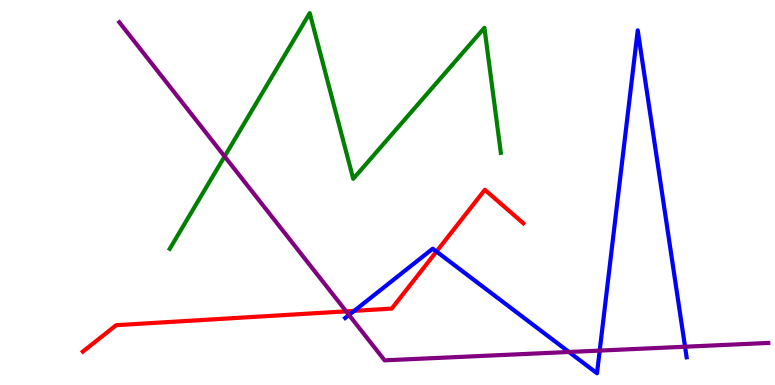[{'lines': ['blue', 'red'], 'intersections': [{'x': 4.57, 'y': 1.93}, {'x': 5.63, 'y': 3.47}]}, {'lines': ['green', 'red'], 'intersections': []}, {'lines': ['purple', 'red'], 'intersections': [{'x': 4.47, 'y': 1.91}]}, {'lines': ['blue', 'green'], 'intersections': []}, {'lines': ['blue', 'purple'], 'intersections': [{'x': 4.5, 'y': 1.82}, {'x': 7.34, 'y': 0.858}, {'x': 7.74, 'y': 0.894}, {'x': 8.84, 'y': 0.994}]}, {'lines': ['green', 'purple'], 'intersections': [{'x': 2.9, 'y': 5.94}]}]